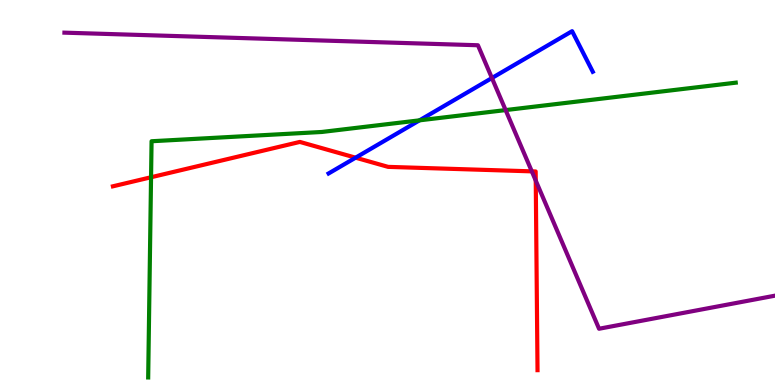[{'lines': ['blue', 'red'], 'intersections': [{'x': 4.59, 'y': 5.9}]}, {'lines': ['green', 'red'], 'intersections': [{'x': 1.95, 'y': 5.4}]}, {'lines': ['purple', 'red'], 'intersections': [{'x': 6.86, 'y': 5.55}, {'x': 6.91, 'y': 5.31}]}, {'lines': ['blue', 'green'], 'intersections': [{'x': 5.41, 'y': 6.87}]}, {'lines': ['blue', 'purple'], 'intersections': [{'x': 6.35, 'y': 7.97}]}, {'lines': ['green', 'purple'], 'intersections': [{'x': 6.52, 'y': 7.14}]}]